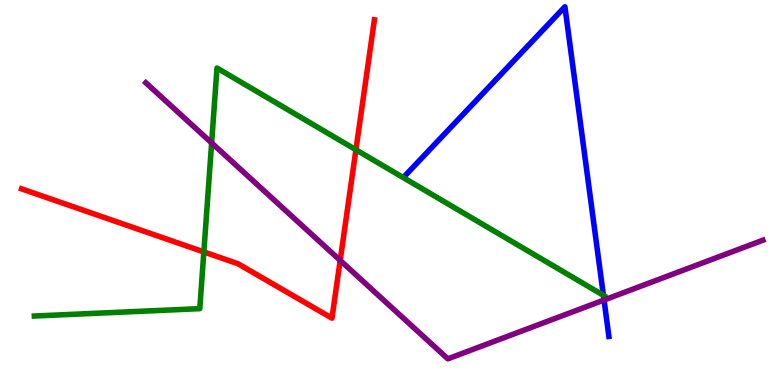[{'lines': ['blue', 'red'], 'intersections': []}, {'lines': ['green', 'red'], 'intersections': [{'x': 2.63, 'y': 3.46}, {'x': 4.59, 'y': 6.11}]}, {'lines': ['purple', 'red'], 'intersections': [{'x': 4.39, 'y': 3.24}]}, {'lines': ['blue', 'green'], 'intersections': [{'x': 7.79, 'y': 2.33}]}, {'lines': ['blue', 'purple'], 'intersections': [{'x': 7.79, 'y': 2.21}]}, {'lines': ['green', 'purple'], 'intersections': [{'x': 2.73, 'y': 6.29}]}]